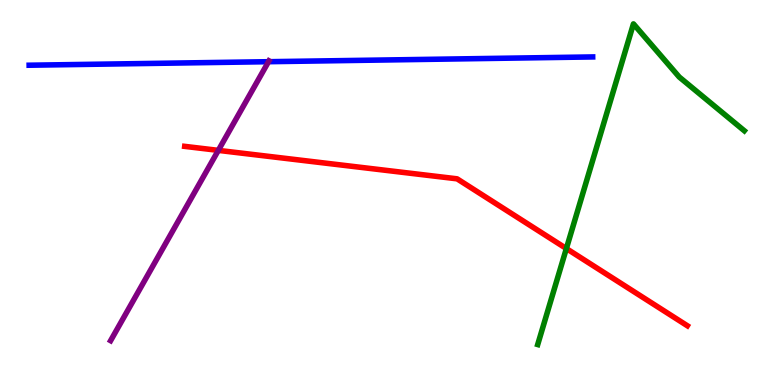[{'lines': ['blue', 'red'], 'intersections': []}, {'lines': ['green', 'red'], 'intersections': [{'x': 7.31, 'y': 3.54}]}, {'lines': ['purple', 'red'], 'intersections': [{'x': 2.82, 'y': 6.09}]}, {'lines': ['blue', 'green'], 'intersections': []}, {'lines': ['blue', 'purple'], 'intersections': [{'x': 3.46, 'y': 8.4}]}, {'lines': ['green', 'purple'], 'intersections': []}]